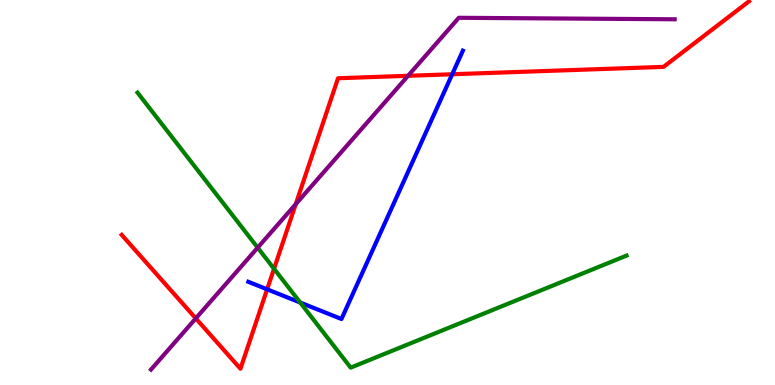[{'lines': ['blue', 'red'], 'intersections': [{'x': 3.45, 'y': 2.49}, {'x': 5.84, 'y': 8.07}]}, {'lines': ['green', 'red'], 'intersections': [{'x': 3.54, 'y': 3.02}]}, {'lines': ['purple', 'red'], 'intersections': [{'x': 2.53, 'y': 1.73}, {'x': 3.82, 'y': 4.7}, {'x': 5.27, 'y': 8.03}]}, {'lines': ['blue', 'green'], 'intersections': [{'x': 3.87, 'y': 2.14}]}, {'lines': ['blue', 'purple'], 'intersections': []}, {'lines': ['green', 'purple'], 'intersections': [{'x': 3.32, 'y': 3.57}]}]